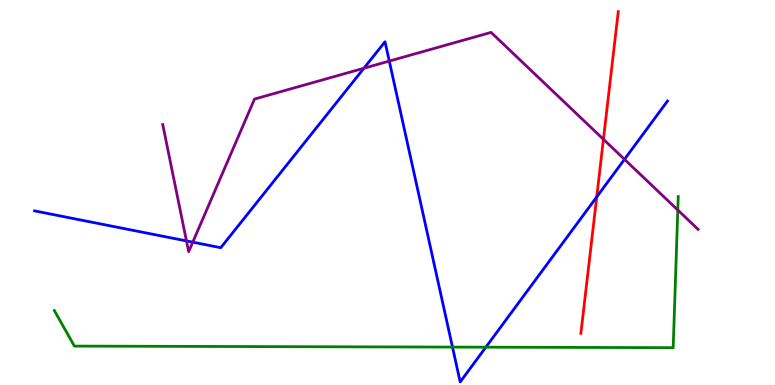[{'lines': ['blue', 'red'], 'intersections': [{'x': 7.7, 'y': 4.88}]}, {'lines': ['green', 'red'], 'intersections': []}, {'lines': ['purple', 'red'], 'intersections': [{'x': 7.79, 'y': 6.38}]}, {'lines': ['blue', 'green'], 'intersections': [{'x': 5.84, 'y': 0.985}, {'x': 6.27, 'y': 0.982}]}, {'lines': ['blue', 'purple'], 'intersections': [{'x': 2.41, 'y': 3.74}, {'x': 2.49, 'y': 3.71}, {'x': 4.7, 'y': 8.23}, {'x': 5.02, 'y': 8.41}, {'x': 8.06, 'y': 5.86}]}, {'lines': ['green', 'purple'], 'intersections': [{'x': 8.75, 'y': 4.54}]}]